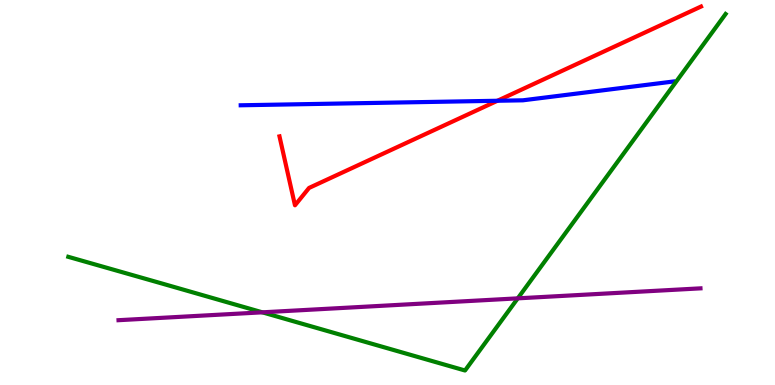[{'lines': ['blue', 'red'], 'intersections': [{'x': 6.42, 'y': 7.38}]}, {'lines': ['green', 'red'], 'intersections': []}, {'lines': ['purple', 'red'], 'intersections': []}, {'lines': ['blue', 'green'], 'intersections': []}, {'lines': ['blue', 'purple'], 'intersections': []}, {'lines': ['green', 'purple'], 'intersections': [{'x': 3.39, 'y': 1.89}, {'x': 6.68, 'y': 2.25}]}]